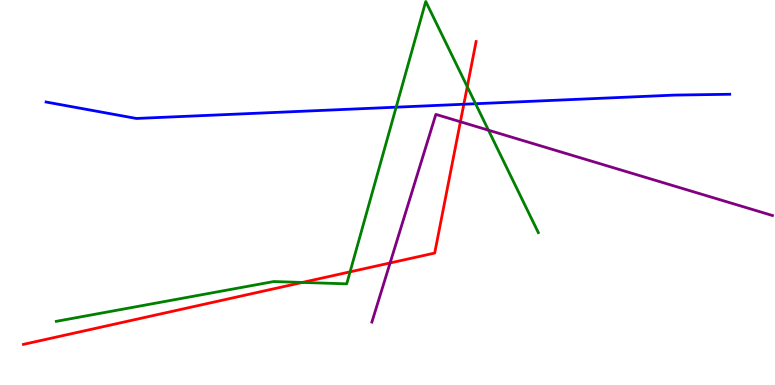[{'lines': ['blue', 'red'], 'intersections': [{'x': 5.98, 'y': 7.29}]}, {'lines': ['green', 'red'], 'intersections': [{'x': 3.9, 'y': 2.66}, {'x': 4.52, 'y': 2.94}, {'x': 6.03, 'y': 7.75}]}, {'lines': ['purple', 'red'], 'intersections': [{'x': 5.03, 'y': 3.17}, {'x': 5.94, 'y': 6.84}]}, {'lines': ['blue', 'green'], 'intersections': [{'x': 5.11, 'y': 7.22}, {'x': 6.14, 'y': 7.31}]}, {'lines': ['blue', 'purple'], 'intersections': []}, {'lines': ['green', 'purple'], 'intersections': [{'x': 6.3, 'y': 6.62}]}]